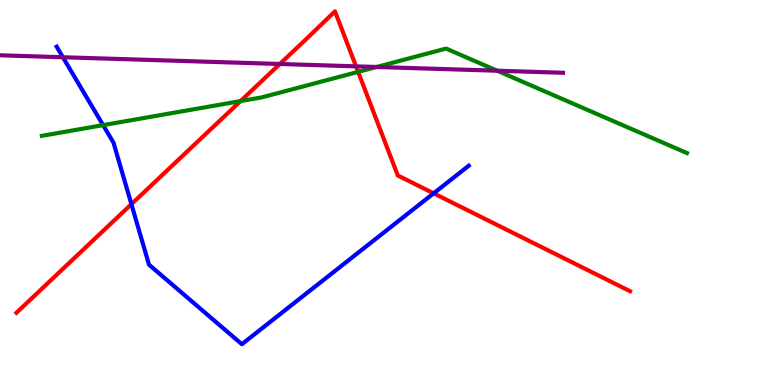[{'lines': ['blue', 'red'], 'intersections': [{'x': 1.7, 'y': 4.7}, {'x': 5.6, 'y': 4.98}]}, {'lines': ['green', 'red'], 'intersections': [{'x': 3.1, 'y': 7.37}, {'x': 4.62, 'y': 8.13}]}, {'lines': ['purple', 'red'], 'intersections': [{'x': 3.61, 'y': 8.34}, {'x': 4.59, 'y': 8.28}]}, {'lines': ['blue', 'green'], 'intersections': [{'x': 1.33, 'y': 6.75}]}, {'lines': ['blue', 'purple'], 'intersections': [{'x': 0.812, 'y': 8.51}]}, {'lines': ['green', 'purple'], 'intersections': [{'x': 4.86, 'y': 8.26}, {'x': 6.41, 'y': 8.16}]}]